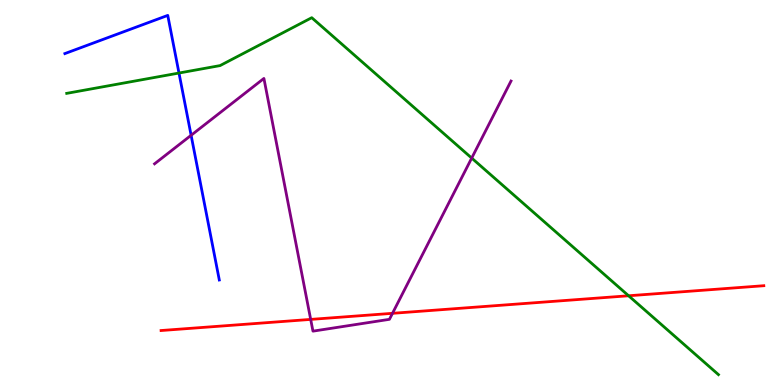[{'lines': ['blue', 'red'], 'intersections': []}, {'lines': ['green', 'red'], 'intersections': [{'x': 8.11, 'y': 2.32}]}, {'lines': ['purple', 'red'], 'intersections': [{'x': 4.01, 'y': 1.7}, {'x': 5.06, 'y': 1.86}]}, {'lines': ['blue', 'green'], 'intersections': [{'x': 2.31, 'y': 8.1}]}, {'lines': ['blue', 'purple'], 'intersections': [{'x': 2.47, 'y': 6.49}]}, {'lines': ['green', 'purple'], 'intersections': [{'x': 6.09, 'y': 5.89}]}]